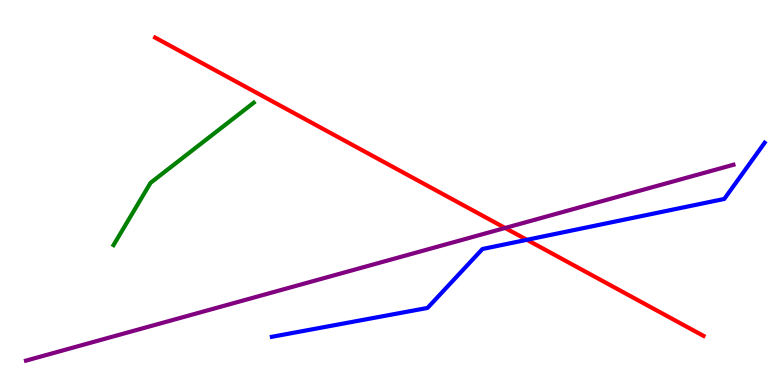[{'lines': ['blue', 'red'], 'intersections': [{'x': 6.8, 'y': 3.77}]}, {'lines': ['green', 'red'], 'intersections': []}, {'lines': ['purple', 'red'], 'intersections': [{'x': 6.52, 'y': 4.08}]}, {'lines': ['blue', 'green'], 'intersections': []}, {'lines': ['blue', 'purple'], 'intersections': []}, {'lines': ['green', 'purple'], 'intersections': []}]